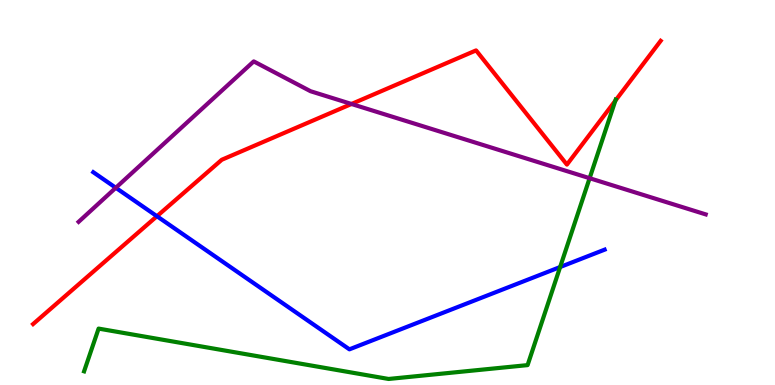[{'lines': ['blue', 'red'], 'intersections': [{'x': 2.02, 'y': 4.38}]}, {'lines': ['green', 'red'], 'intersections': [{'x': 7.94, 'y': 7.38}]}, {'lines': ['purple', 'red'], 'intersections': [{'x': 4.54, 'y': 7.3}]}, {'lines': ['blue', 'green'], 'intersections': [{'x': 7.23, 'y': 3.06}]}, {'lines': ['blue', 'purple'], 'intersections': [{'x': 1.49, 'y': 5.12}]}, {'lines': ['green', 'purple'], 'intersections': [{'x': 7.61, 'y': 5.37}]}]